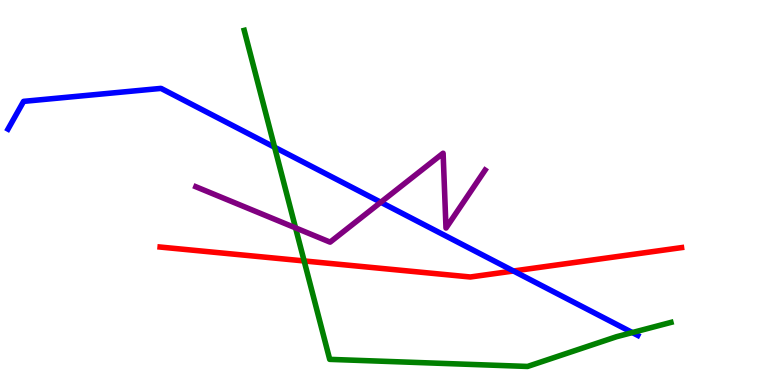[{'lines': ['blue', 'red'], 'intersections': [{'x': 6.63, 'y': 2.96}]}, {'lines': ['green', 'red'], 'intersections': [{'x': 3.92, 'y': 3.22}]}, {'lines': ['purple', 'red'], 'intersections': []}, {'lines': ['blue', 'green'], 'intersections': [{'x': 3.54, 'y': 6.18}, {'x': 8.16, 'y': 1.36}]}, {'lines': ['blue', 'purple'], 'intersections': [{'x': 4.91, 'y': 4.75}]}, {'lines': ['green', 'purple'], 'intersections': [{'x': 3.81, 'y': 4.08}]}]